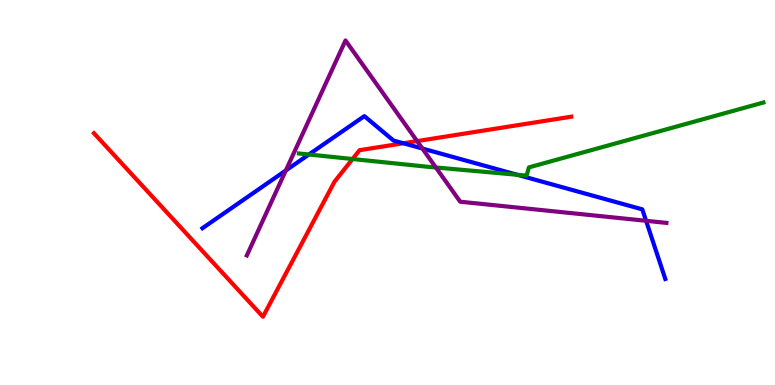[{'lines': ['blue', 'red'], 'intersections': [{'x': 5.2, 'y': 6.28}]}, {'lines': ['green', 'red'], 'intersections': [{'x': 4.55, 'y': 5.87}]}, {'lines': ['purple', 'red'], 'intersections': [{'x': 5.38, 'y': 6.34}]}, {'lines': ['blue', 'green'], 'intersections': [{'x': 3.99, 'y': 5.99}, {'x': 6.67, 'y': 5.46}]}, {'lines': ['blue', 'purple'], 'intersections': [{'x': 3.69, 'y': 5.57}, {'x': 5.45, 'y': 6.14}, {'x': 8.34, 'y': 4.27}]}, {'lines': ['green', 'purple'], 'intersections': [{'x': 5.62, 'y': 5.65}]}]